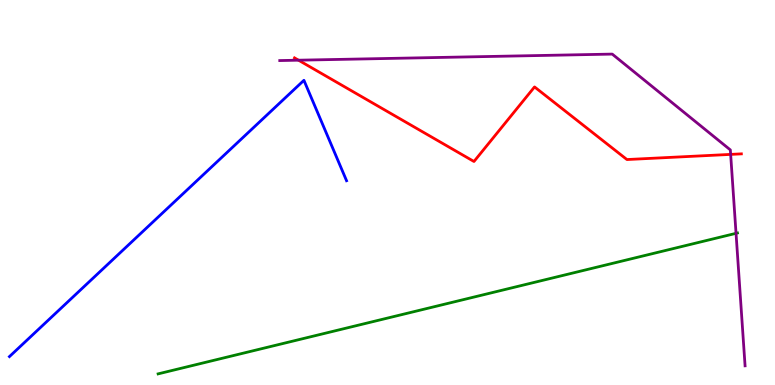[{'lines': ['blue', 'red'], 'intersections': []}, {'lines': ['green', 'red'], 'intersections': []}, {'lines': ['purple', 'red'], 'intersections': [{'x': 3.85, 'y': 8.44}, {'x': 9.43, 'y': 5.99}]}, {'lines': ['blue', 'green'], 'intersections': []}, {'lines': ['blue', 'purple'], 'intersections': []}, {'lines': ['green', 'purple'], 'intersections': [{'x': 9.5, 'y': 3.94}]}]